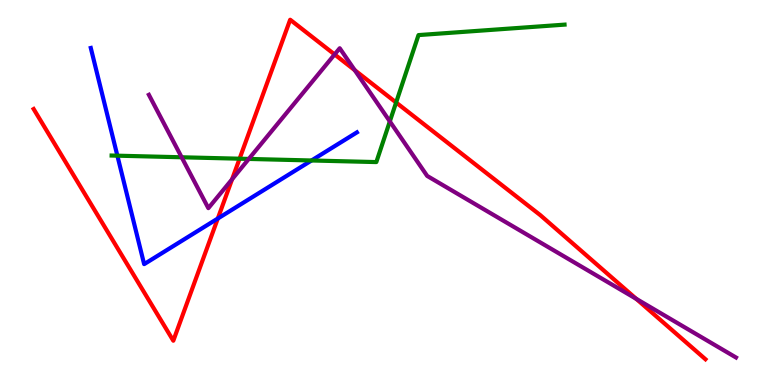[{'lines': ['blue', 'red'], 'intersections': [{'x': 2.81, 'y': 4.32}]}, {'lines': ['green', 'red'], 'intersections': [{'x': 3.09, 'y': 5.88}, {'x': 5.11, 'y': 7.34}]}, {'lines': ['purple', 'red'], 'intersections': [{'x': 2.99, 'y': 5.34}, {'x': 4.32, 'y': 8.59}, {'x': 4.58, 'y': 8.18}, {'x': 8.21, 'y': 2.24}]}, {'lines': ['blue', 'green'], 'intersections': [{'x': 1.51, 'y': 5.96}, {'x': 4.02, 'y': 5.83}]}, {'lines': ['blue', 'purple'], 'intersections': []}, {'lines': ['green', 'purple'], 'intersections': [{'x': 2.34, 'y': 5.92}, {'x': 3.21, 'y': 5.87}, {'x': 5.03, 'y': 6.85}]}]